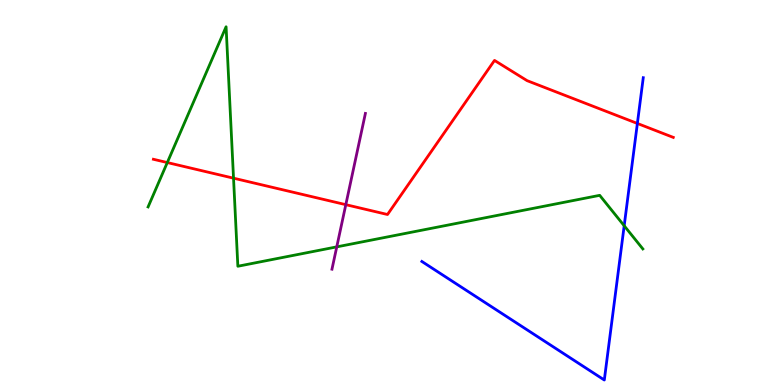[{'lines': ['blue', 'red'], 'intersections': [{'x': 8.22, 'y': 6.79}]}, {'lines': ['green', 'red'], 'intersections': [{'x': 2.16, 'y': 5.78}, {'x': 3.01, 'y': 5.37}]}, {'lines': ['purple', 'red'], 'intersections': [{'x': 4.46, 'y': 4.68}]}, {'lines': ['blue', 'green'], 'intersections': [{'x': 8.05, 'y': 4.14}]}, {'lines': ['blue', 'purple'], 'intersections': []}, {'lines': ['green', 'purple'], 'intersections': [{'x': 4.35, 'y': 3.59}]}]